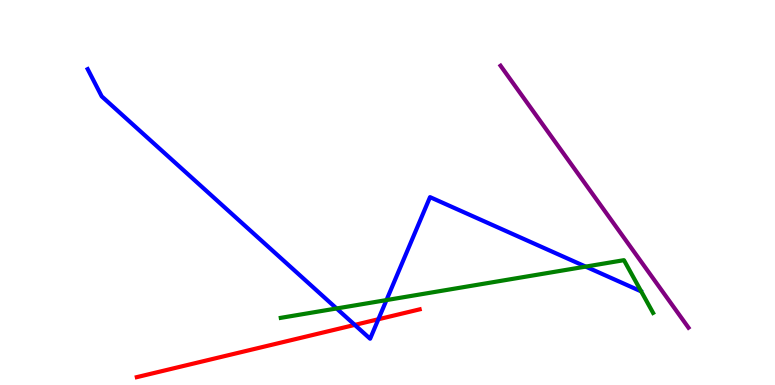[{'lines': ['blue', 'red'], 'intersections': [{'x': 4.58, 'y': 1.56}, {'x': 4.88, 'y': 1.71}]}, {'lines': ['green', 'red'], 'intersections': []}, {'lines': ['purple', 'red'], 'intersections': []}, {'lines': ['blue', 'green'], 'intersections': [{'x': 4.34, 'y': 1.99}, {'x': 4.99, 'y': 2.21}, {'x': 7.56, 'y': 3.08}]}, {'lines': ['blue', 'purple'], 'intersections': []}, {'lines': ['green', 'purple'], 'intersections': []}]